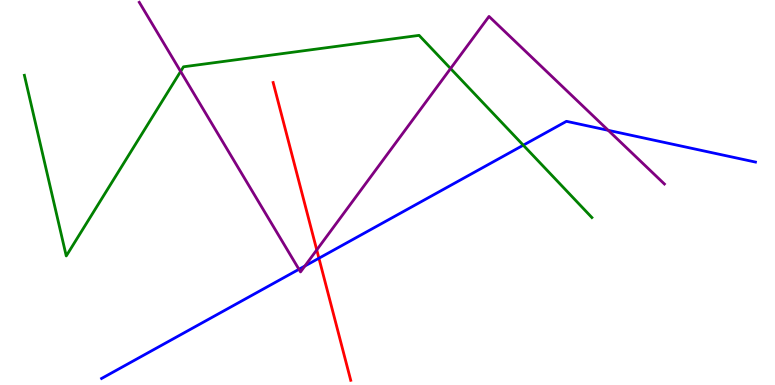[{'lines': ['blue', 'red'], 'intersections': [{'x': 4.12, 'y': 3.29}]}, {'lines': ['green', 'red'], 'intersections': []}, {'lines': ['purple', 'red'], 'intersections': [{'x': 4.09, 'y': 3.51}]}, {'lines': ['blue', 'green'], 'intersections': [{'x': 6.75, 'y': 6.23}]}, {'lines': ['blue', 'purple'], 'intersections': [{'x': 3.86, 'y': 3.01}, {'x': 3.93, 'y': 3.09}, {'x': 7.85, 'y': 6.62}]}, {'lines': ['green', 'purple'], 'intersections': [{'x': 2.33, 'y': 8.14}, {'x': 5.81, 'y': 8.22}]}]